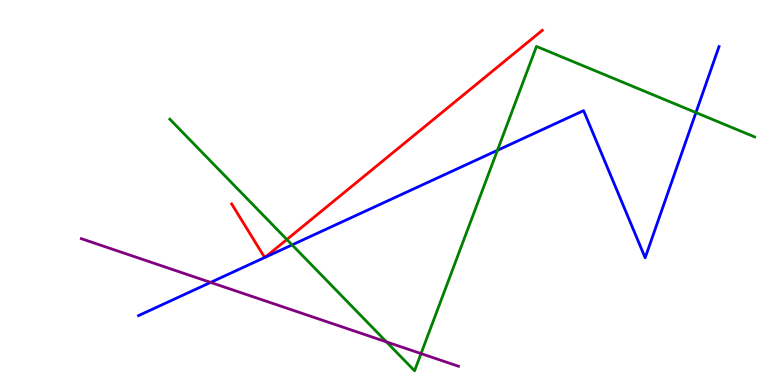[{'lines': ['blue', 'red'], 'intersections': [{'x': 3.42, 'y': 3.31}, {'x': 3.42, 'y': 3.32}]}, {'lines': ['green', 'red'], 'intersections': [{'x': 3.7, 'y': 3.78}]}, {'lines': ['purple', 'red'], 'intersections': []}, {'lines': ['blue', 'green'], 'intersections': [{'x': 3.77, 'y': 3.64}, {'x': 6.42, 'y': 6.1}, {'x': 8.98, 'y': 7.08}]}, {'lines': ['blue', 'purple'], 'intersections': [{'x': 2.72, 'y': 2.66}]}, {'lines': ['green', 'purple'], 'intersections': [{'x': 4.99, 'y': 1.12}, {'x': 5.43, 'y': 0.816}]}]